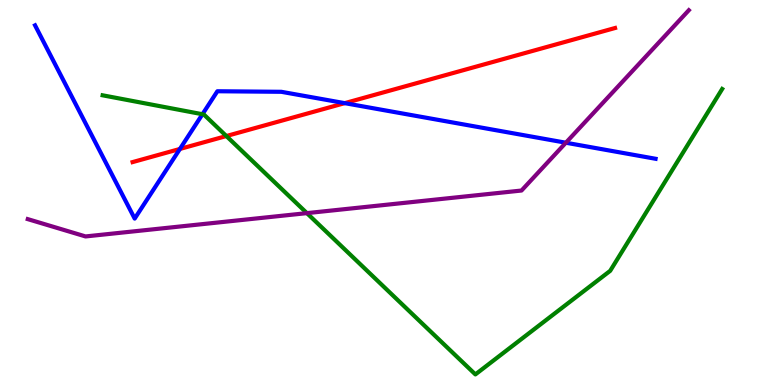[{'lines': ['blue', 'red'], 'intersections': [{'x': 2.32, 'y': 6.13}, {'x': 4.45, 'y': 7.32}]}, {'lines': ['green', 'red'], 'intersections': [{'x': 2.92, 'y': 6.47}]}, {'lines': ['purple', 'red'], 'intersections': []}, {'lines': ['blue', 'green'], 'intersections': [{'x': 2.61, 'y': 7.03}]}, {'lines': ['blue', 'purple'], 'intersections': [{'x': 7.3, 'y': 6.29}]}, {'lines': ['green', 'purple'], 'intersections': [{'x': 3.96, 'y': 4.46}]}]